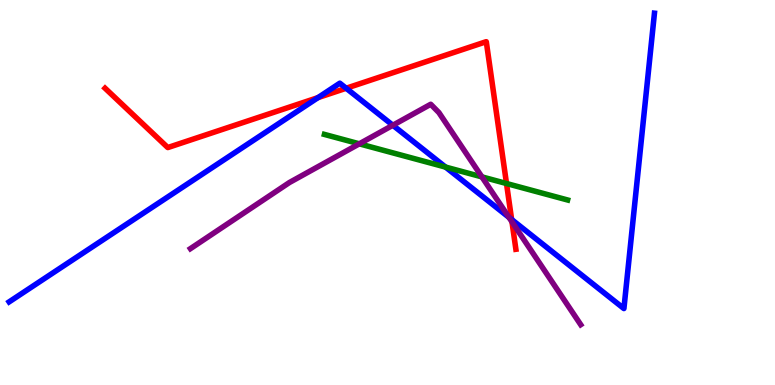[{'lines': ['blue', 'red'], 'intersections': [{'x': 4.1, 'y': 7.46}, {'x': 4.47, 'y': 7.71}, {'x': 6.6, 'y': 4.3}]}, {'lines': ['green', 'red'], 'intersections': [{'x': 6.54, 'y': 5.23}]}, {'lines': ['purple', 'red'], 'intersections': [{'x': 6.61, 'y': 4.24}]}, {'lines': ['blue', 'green'], 'intersections': [{'x': 5.75, 'y': 5.66}]}, {'lines': ['blue', 'purple'], 'intersections': [{'x': 5.07, 'y': 6.75}, {'x': 6.57, 'y': 4.35}]}, {'lines': ['green', 'purple'], 'intersections': [{'x': 4.64, 'y': 6.26}, {'x': 6.22, 'y': 5.41}]}]